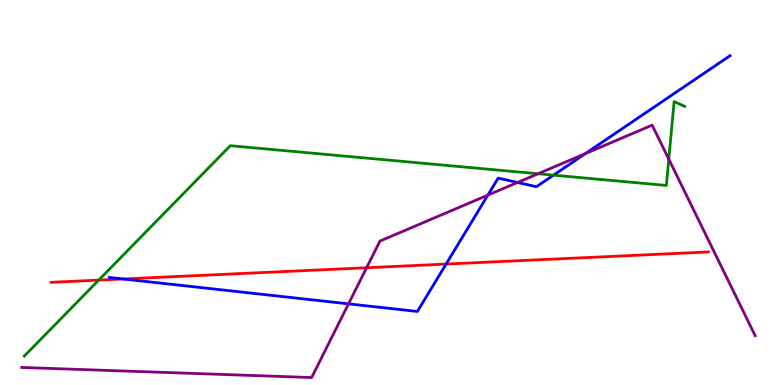[{'lines': ['blue', 'red'], 'intersections': [{'x': 1.59, 'y': 2.75}, {'x': 5.76, 'y': 3.14}]}, {'lines': ['green', 'red'], 'intersections': [{'x': 1.27, 'y': 2.72}]}, {'lines': ['purple', 'red'], 'intersections': [{'x': 4.73, 'y': 3.05}]}, {'lines': ['blue', 'green'], 'intersections': [{'x': 7.14, 'y': 5.45}]}, {'lines': ['blue', 'purple'], 'intersections': [{'x': 4.5, 'y': 2.11}, {'x': 6.3, 'y': 4.93}, {'x': 6.68, 'y': 5.26}, {'x': 7.55, 'y': 6.01}]}, {'lines': ['green', 'purple'], 'intersections': [{'x': 6.94, 'y': 5.49}, {'x': 8.63, 'y': 5.87}]}]